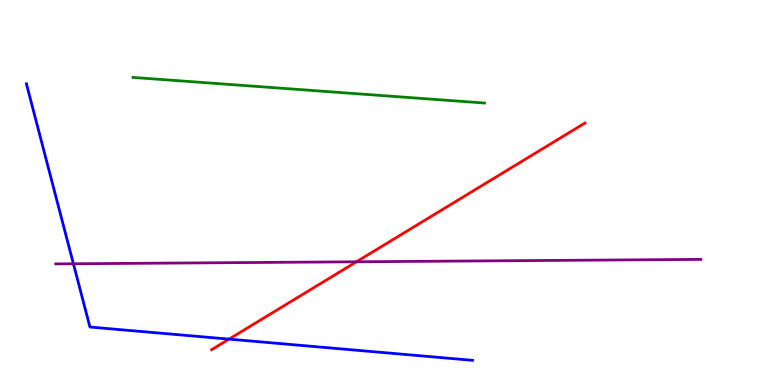[{'lines': ['blue', 'red'], 'intersections': [{'x': 2.96, 'y': 1.19}]}, {'lines': ['green', 'red'], 'intersections': []}, {'lines': ['purple', 'red'], 'intersections': [{'x': 4.6, 'y': 3.2}]}, {'lines': ['blue', 'green'], 'intersections': []}, {'lines': ['blue', 'purple'], 'intersections': [{'x': 0.947, 'y': 3.15}]}, {'lines': ['green', 'purple'], 'intersections': []}]